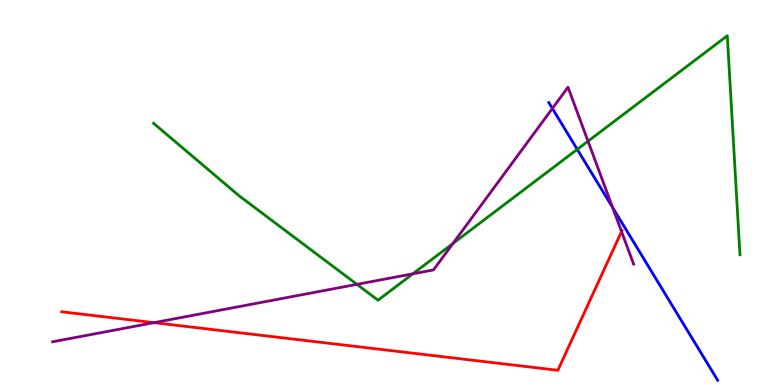[{'lines': ['blue', 'red'], 'intersections': []}, {'lines': ['green', 'red'], 'intersections': []}, {'lines': ['purple', 'red'], 'intersections': [{'x': 1.99, 'y': 1.62}, {'x': 8.02, 'y': 3.99}]}, {'lines': ['blue', 'green'], 'intersections': [{'x': 7.45, 'y': 6.12}]}, {'lines': ['blue', 'purple'], 'intersections': [{'x': 7.13, 'y': 7.18}, {'x': 7.91, 'y': 4.61}]}, {'lines': ['green', 'purple'], 'intersections': [{'x': 4.61, 'y': 2.61}, {'x': 5.33, 'y': 2.89}, {'x': 5.84, 'y': 3.68}, {'x': 7.59, 'y': 6.33}]}]